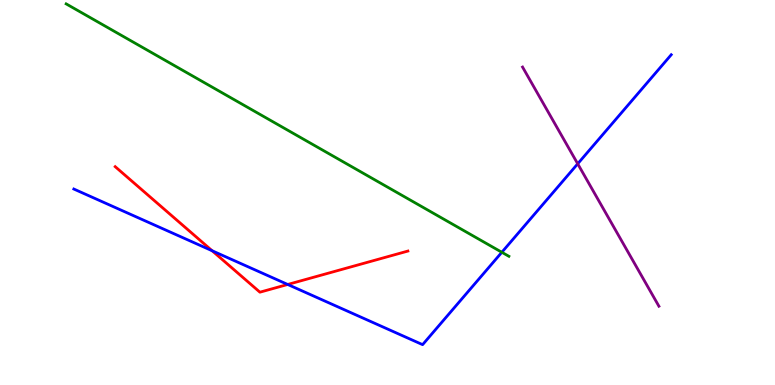[{'lines': ['blue', 'red'], 'intersections': [{'x': 2.74, 'y': 3.49}, {'x': 3.71, 'y': 2.61}]}, {'lines': ['green', 'red'], 'intersections': []}, {'lines': ['purple', 'red'], 'intersections': []}, {'lines': ['blue', 'green'], 'intersections': [{'x': 6.48, 'y': 3.45}]}, {'lines': ['blue', 'purple'], 'intersections': [{'x': 7.45, 'y': 5.75}]}, {'lines': ['green', 'purple'], 'intersections': []}]